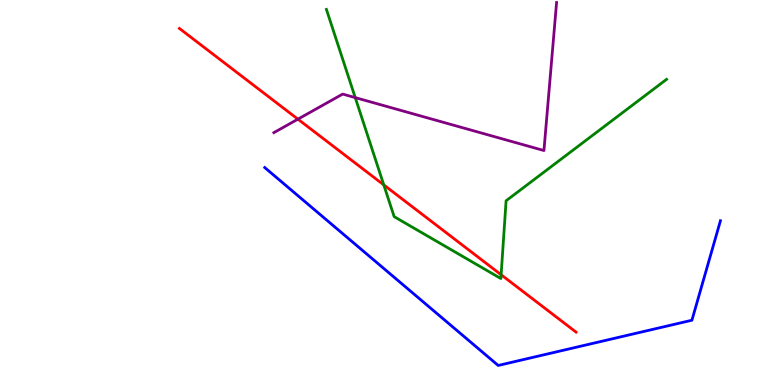[{'lines': ['blue', 'red'], 'intersections': []}, {'lines': ['green', 'red'], 'intersections': [{'x': 4.95, 'y': 5.2}, {'x': 6.47, 'y': 2.86}]}, {'lines': ['purple', 'red'], 'intersections': [{'x': 3.84, 'y': 6.9}]}, {'lines': ['blue', 'green'], 'intersections': []}, {'lines': ['blue', 'purple'], 'intersections': []}, {'lines': ['green', 'purple'], 'intersections': [{'x': 4.58, 'y': 7.46}]}]